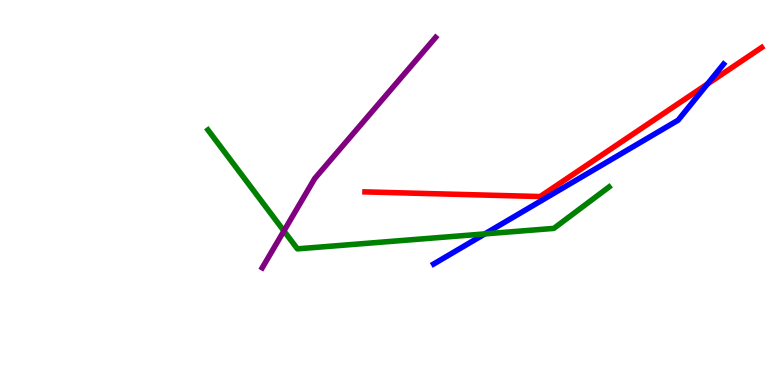[{'lines': ['blue', 'red'], 'intersections': [{'x': 9.13, 'y': 7.82}]}, {'lines': ['green', 'red'], 'intersections': []}, {'lines': ['purple', 'red'], 'intersections': []}, {'lines': ['blue', 'green'], 'intersections': [{'x': 6.26, 'y': 3.92}]}, {'lines': ['blue', 'purple'], 'intersections': []}, {'lines': ['green', 'purple'], 'intersections': [{'x': 3.66, 'y': 4.0}]}]